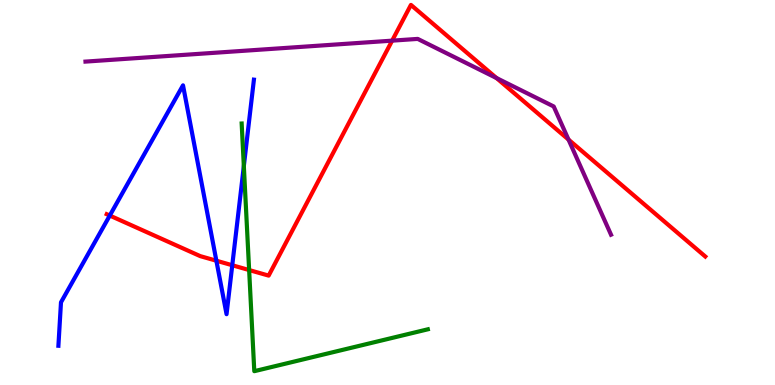[{'lines': ['blue', 'red'], 'intersections': [{'x': 1.42, 'y': 4.4}, {'x': 2.79, 'y': 3.23}, {'x': 3.0, 'y': 3.11}]}, {'lines': ['green', 'red'], 'intersections': [{'x': 3.21, 'y': 2.99}]}, {'lines': ['purple', 'red'], 'intersections': [{'x': 5.06, 'y': 8.94}, {'x': 6.41, 'y': 7.97}, {'x': 7.34, 'y': 6.37}]}, {'lines': ['blue', 'green'], 'intersections': [{'x': 3.15, 'y': 5.69}]}, {'lines': ['blue', 'purple'], 'intersections': []}, {'lines': ['green', 'purple'], 'intersections': []}]